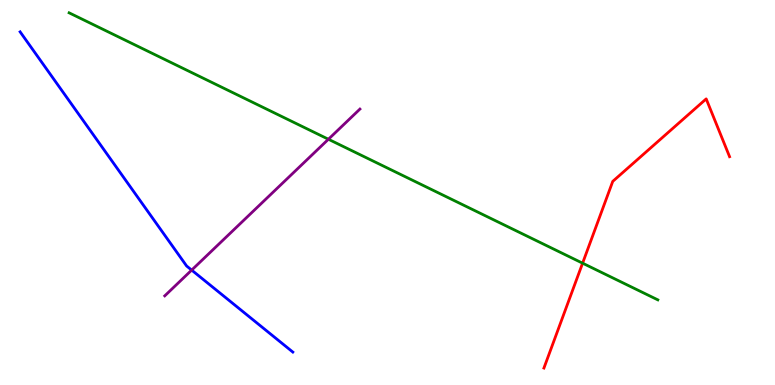[{'lines': ['blue', 'red'], 'intersections': []}, {'lines': ['green', 'red'], 'intersections': [{'x': 7.52, 'y': 3.16}]}, {'lines': ['purple', 'red'], 'intersections': []}, {'lines': ['blue', 'green'], 'intersections': []}, {'lines': ['blue', 'purple'], 'intersections': [{'x': 2.47, 'y': 2.98}]}, {'lines': ['green', 'purple'], 'intersections': [{'x': 4.24, 'y': 6.38}]}]